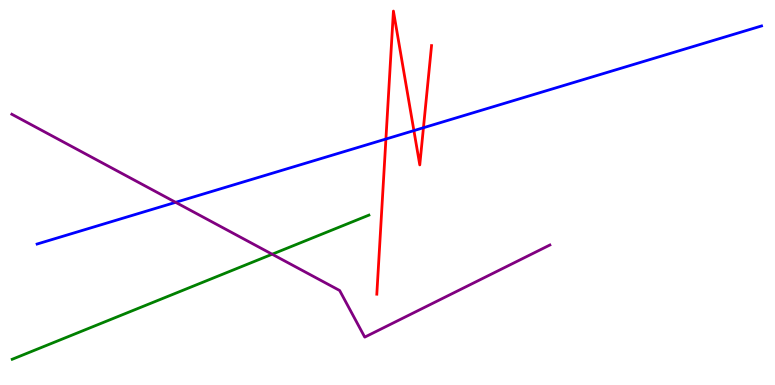[{'lines': ['blue', 'red'], 'intersections': [{'x': 4.98, 'y': 6.39}, {'x': 5.34, 'y': 6.61}, {'x': 5.46, 'y': 6.68}]}, {'lines': ['green', 'red'], 'intersections': []}, {'lines': ['purple', 'red'], 'intersections': []}, {'lines': ['blue', 'green'], 'intersections': []}, {'lines': ['blue', 'purple'], 'intersections': [{'x': 2.27, 'y': 4.74}]}, {'lines': ['green', 'purple'], 'intersections': [{'x': 3.51, 'y': 3.4}]}]